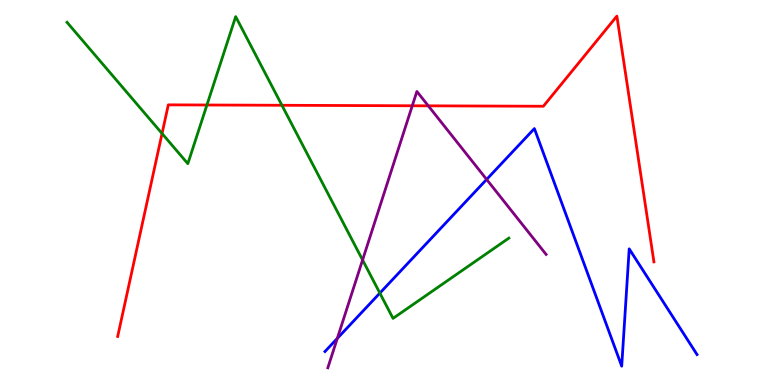[{'lines': ['blue', 'red'], 'intersections': []}, {'lines': ['green', 'red'], 'intersections': [{'x': 2.09, 'y': 6.53}, {'x': 2.67, 'y': 7.27}, {'x': 3.64, 'y': 7.27}]}, {'lines': ['purple', 'red'], 'intersections': [{'x': 5.32, 'y': 7.25}, {'x': 5.53, 'y': 7.25}]}, {'lines': ['blue', 'green'], 'intersections': [{'x': 4.9, 'y': 2.39}]}, {'lines': ['blue', 'purple'], 'intersections': [{'x': 4.35, 'y': 1.21}, {'x': 6.28, 'y': 5.34}]}, {'lines': ['green', 'purple'], 'intersections': [{'x': 4.68, 'y': 3.25}]}]